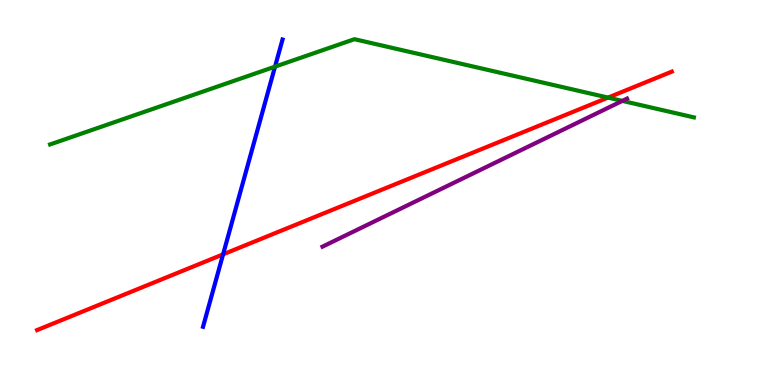[{'lines': ['blue', 'red'], 'intersections': [{'x': 2.88, 'y': 3.39}]}, {'lines': ['green', 'red'], 'intersections': [{'x': 7.85, 'y': 7.46}]}, {'lines': ['purple', 'red'], 'intersections': []}, {'lines': ['blue', 'green'], 'intersections': [{'x': 3.55, 'y': 8.27}]}, {'lines': ['blue', 'purple'], 'intersections': []}, {'lines': ['green', 'purple'], 'intersections': [{'x': 8.03, 'y': 7.38}]}]